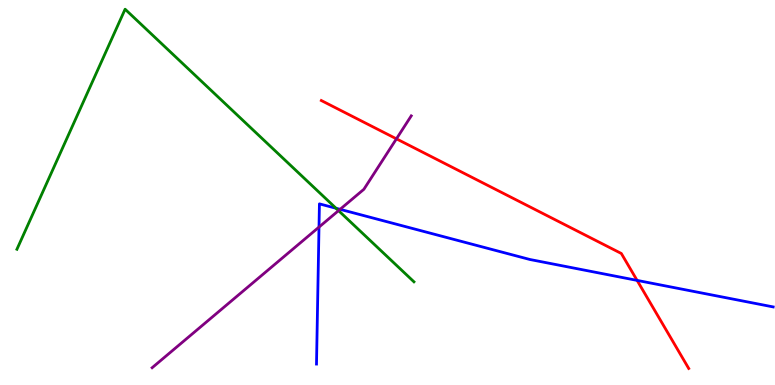[{'lines': ['blue', 'red'], 'intersections': [{'x': 8.22, 'y': 2.72}]}, {'lines': ['green', 'red'], 'intersections': []}, {'lines': ['purple', 'red'], 'intersections': [{'x': 5.12, 'y': 6.39}]}, {'lines': ['blue', 'green'], 'intersections': [{'x': 4.34, 'y': 4.59}]}, {'lines': ['blue', 'purple'], 'intersections': [{'x': 4.12, 'y': 4.1}, {'x': 4.39, 'y': 4.56}]}, {'lines': ['green', 'purple'], 'intersections': [{'x': 4.37, 'y': 4.53}]}]